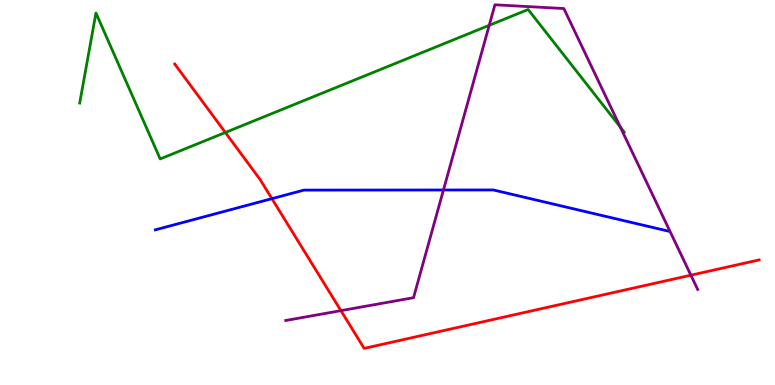[{'lines': ['blue', 'red'], 'intersections': [{'x': 3.51, 'y': 4.84}]}, {'lines': ['green', 'red'], 'intersections': [{'x': 2.91, 'y': 6.56}]}, {'lines': ['purple', 'red'], 'intersections': [{'x': 4.4, 'y': 1.93}, {'x': 8.91, 'y': 2.85}]}, {'lines': ['blue', 'green'], 'intersections': []}, {'lines': ['blue', 'purple'], 'intersections': [{'x': 5.72, 'y': 5.07}]}, {'lines': ['green', 'purple'], 'intersections': [{'x': 6.31, 'y': 9.34}, {'x': 8.0, 'y': 6.7}]}]